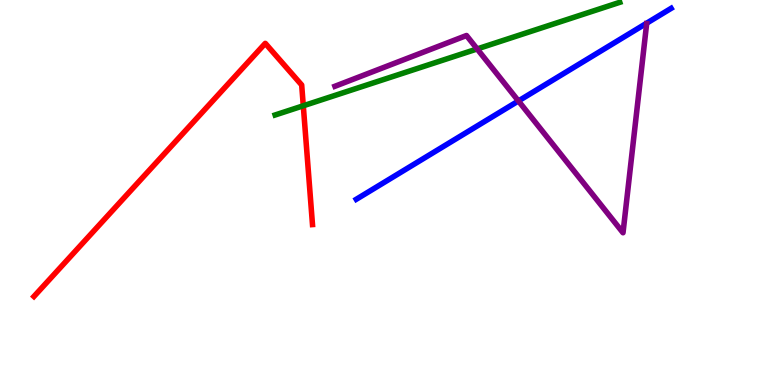[{'lines': ['blue', 'red'], 'intersections': []}, {'lines': ['green', 'red'], 'intersections': [{'x': 3.91, 'y': 7.25}]}, {'lines': ['purple', 'red'], 'intersections': []}, {'lines': ['blue', 'green'], 'intersections': []}, {'lines': ['blue', 'purple'], 'intersections': [{'x': 6.69, 'y': 7.38}]}, {'lines': ['green', 'purple'], 'intersections': [{'x': 6.16, 'y': 8.73}]}]